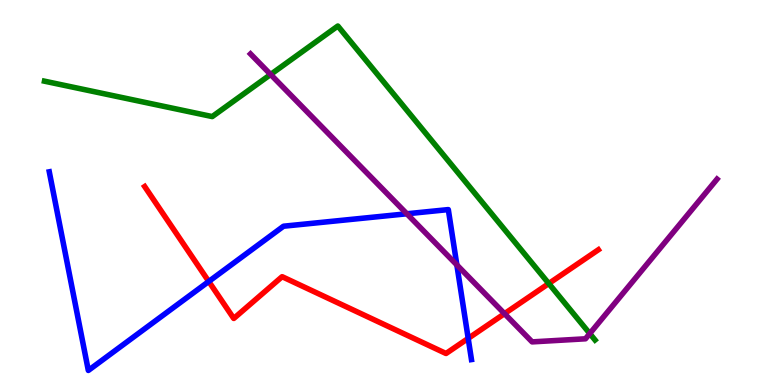[{'lines': ['blue', 'red'], 'intersections': [{'x': 2.69, 'y': 2.69}, {'x': 6.04, 'y': 1.21}]}, {'lines': ['green', 'red'], 'intersections': [{'x': 7.08, 'y': 2.64}]}, {'lines': ['purple', 'red'], 'intersections': [{'x': 6.51, 'y': 1.85}]}, {'lines': ['blue', 'green'], 'intersections': []}, {'lines': ['blue', 'purple'], 'intersections': [{'x': 5.25, 'y': 4.45}, {'x': 5.89, 'y': 3.12}]}, {'lines': ['green', 'purple'], 'intersections': [{'x': 3.49, 'y': 8.07}, {'x': 7.61, 'y': 1.34}]}]